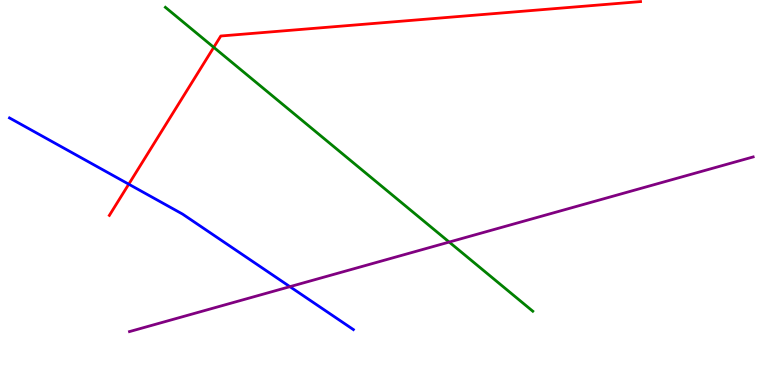[{'lines': ['blue', 'red'], 'intersections': [{'x': 1.66, 'y': 5.22}]}, {'lines': ['green', 'red'], 'intersections': [{'x': 2.76, 'y': 8.77}]}, {'lines': ['purple', 'red'], 'intersections': []}, {'lines': ['blue', 'green'], 'intersections': []}, {'lines': ['blue', 'purple'], 'intersections': [{'x': 3.74, 'y': 2.55}]}, {'lines': ['green', 'purple'], 'intersections': [{'x': 5.8, 'y': 3.71}]}]